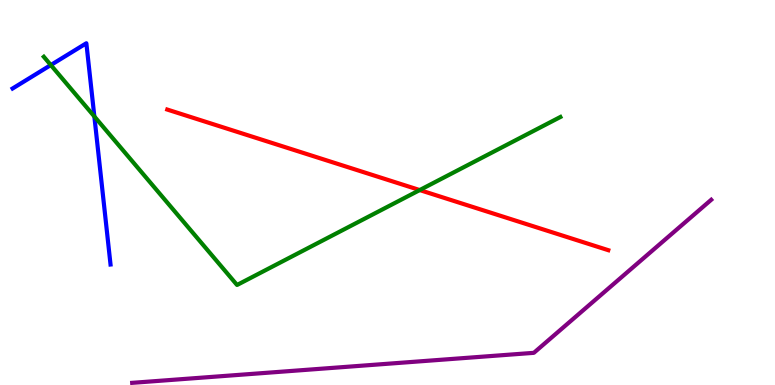[{'lines': ['blue', 'red'], 'intersections': []}, {'lines': ['green', 'red'], 'intersections': [{'x': 5.42, 'y': 5.06}]}, {'lines': ['purple', 'red'], 'intersections': []}, {'lines': ['blue', 'green'], 'intersections': [{'x': 0.656, 'y': 8.31}, {'x': 1.22, 'y': 6.97}]}, {'lines': ['blue', 'purple'], 'intersections': []}, {'lines': ['green', 'purple'], 'intersections': []}]